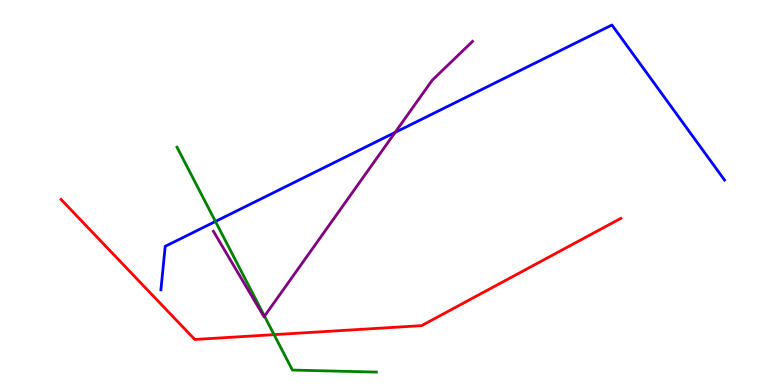[{'lines': ['blue', 'red'], 'intersections': []}, {'lines': ['green', 'red'], 'intersections': [{'x': 3.54, 'y': 1.31}]}, {'lines': ['purple', 'red'], 'intersections': []}, {'lines': ['blue', 'green'], 'intersections': [{'x': 2.78, 'y': 4.25}]}, {'lines': ['blue', 'purple'], 'intersections': [{'x': 5.1, 'y': 6.56}]}, {'lines': ['green', 'purple'], 'intersections': [{'x': 3.41, 'y': 1.79}]}]